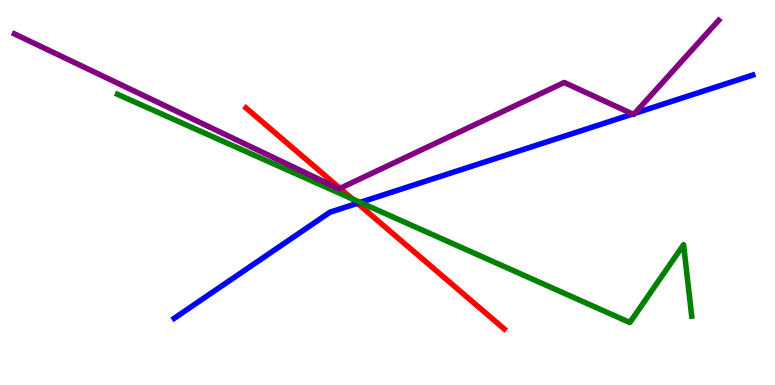[{'lines': ['blue', 'red'], 'intersections': [{'x': 4.61, 'y': 4.72}]}, {'lines': ['green', 'red'], 'intersections': [{'x': 4.55, 'y': 4.83}]}, {'lines': ['purple', 'red'], 'intersections': [{'x': 4.39, 'y': 5.11}]}, {'lines': ['blue', 'green'], 'intersections': [{'x': 4.65, 'y': 4.74}]}, {'lines': ['blue', 'purple'], 'intersections': [{'x': 8.16, 'y': 7.04}, {'x': 8.19, 'y': 7.06}]}, {'lines': ['green', 'purple'], 'intersections': []}]